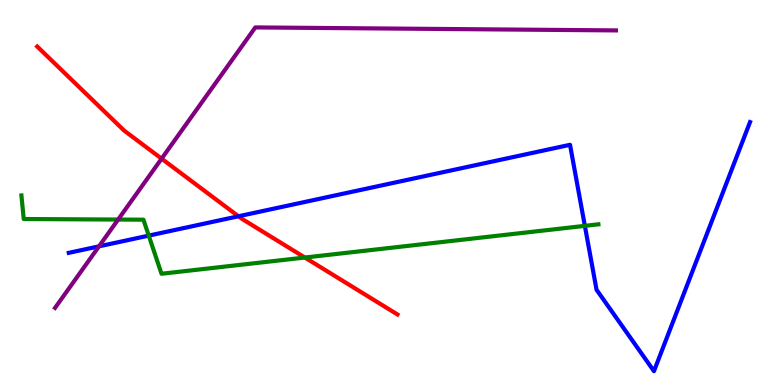[{'lines': ['blue', 'red'], 'intersections': [{'x': 3.08, 'y': 4.38}]}, {'lines': ['green', 'red'], 'intersections': [{'x': 3.93, 'y': 3.31}]}, {'lines': ['purple', 'red'], 'intersections': [{'x': 2.09, 'y': 5.88}]}, {'lines': ['blue', 'green'], 'intersections': [{'x': 1.92, 'y': 3.88}, {'x': 7.55, 'y': 4.13}]}, {'lines': ['blue', 'purple'], 'intersections': [{'x': 1.28, 'y': 3.6}]}, {'lines': ['green', 'purple'], 'intersections': [{'x': 1.52, 'y': 4.3}]}]